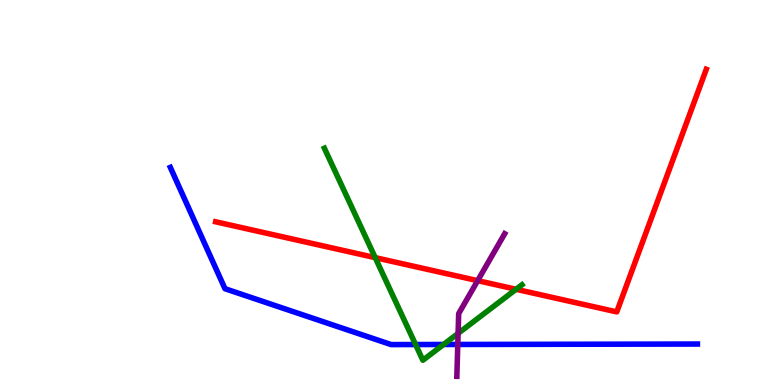[{'lines': ['blue', 'red'], 'intersections': []}, {'lines': ['green', 'red'], 'intersections': [{'x': 4.84, 'y': 3.31}, {'x': 6.66, 'y': 2.49}]}, {'lines': ['purple', 'red'], 'intersections': [{'x': 6.16, 'y': 2.71}]}, {'lines': ['blue', 'green'], 'intersections': [{'x': 5.36, 'y': 1.05}, {'x': 5.72, 'y': 1.05}]}, {'lines': ['blue', 'purple'], 'intersections': [{'x': 5.91, 'y': 1.05}]}, {'lines': ['green', 'purple'], 'intersections': [{'x': 5.91, 'y': 1.34}]}]